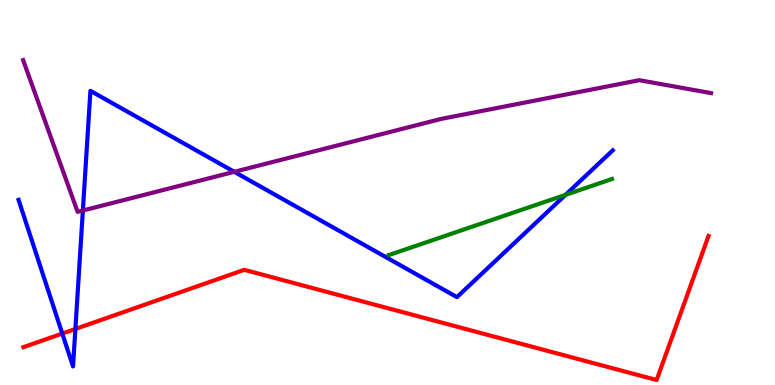[{'lines': ['blue', 'red'], 'intersections': [{'x': 0.804, 'y': 1.34}, {'x': 0.973, 'y': 1.46}]}, {'lines': ['green', 'red'], 'intersections': []}, {'lines': ['purple', 'red'], 'intersections': []}, {'lines': ['blue', 'green'], 'intersections': [{'x': 7.3, 'y': 4.94}]}, {'lines': ['blue', 'purple'], 'intersections': [{'x': 1.07, 'y': 4.53}, {'x': 3.02, 'y': 5.54}]}, {'lines': ['green', 'purple'], 'intersections': []}]